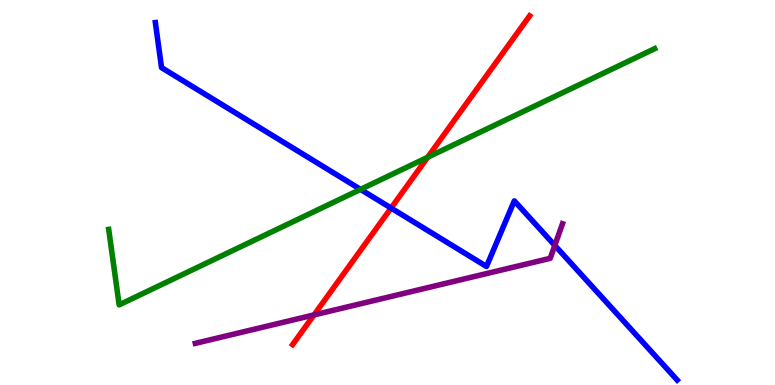[{'lines': ['blue', 'red'], 'intersections': [{'x': 5.05, 'y': 4.6}]}, {'lines': ['green', 'red'], 'intersections': [{'x': 5.52, 'y': 5.92}]}, {'lines': ['purple', 'red'], 'intersections': [{'x': 4.05, 'y': 1.82}]}, {'lines': ['blue', 'green'], 'intersections': [{'x': 4.65, 'y': 5.08}]}, {'lines': ['blue', 'purple'], 'intersections': [{'x': 7.16, 'y': 3.63}]}, {'lines': ['green', 'purple'], 'intersections': []}]